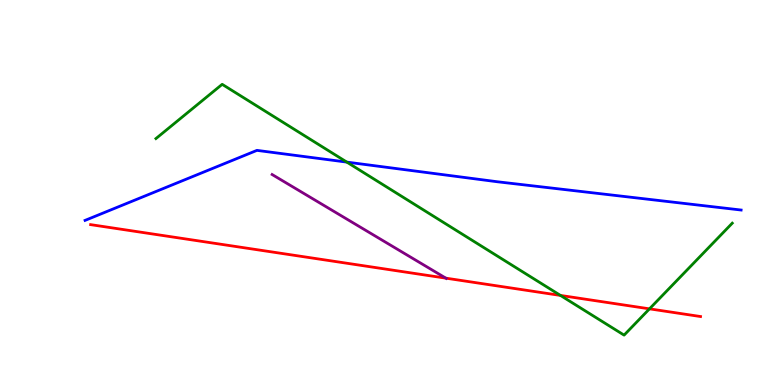[{'lines': ['blue', 'red'], 'intersections': []}, {'lines': ['green', 'red'], 'intersections': [{'x': 7.23, 'y': 2.33}, {'x': 8.38, 'y': 1.98}]}, {'lines': ['purple', 'red'], 'intersections': [{'x': 5.75, 'y': 2.78}]}, {'lines': ['blue', 'green'], 'intersections': [{'x': 4.48, 'y': 5.79}]}, {'lines': ['blue', 'purple'], 'intersections': []}, {'lines': ['green', 'purple'], 'intersections': []}]